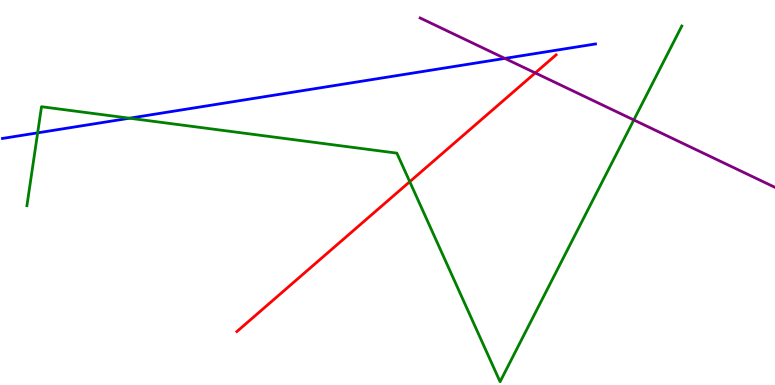[{'lines': ['blue', 'red'], 'intersections': []}, {'lines': ['green', 'red'], 'intersections': [{'x': 5.29, 'y': 5.28}]}, {'lines': ['purple', 'red'], 'intersections': [{'x': 6.91, 'y': 8.11}]}, {'lines': ['blue', 'green'], 'intersections': [{'x': 0.486, 'y': 6.55}, {'x': 1.67, 'y': 6.93}]}, {'lines': ['blue', 'purple'], 'intersections': [{'x': 6.51, 'y': 8.48}]}, {'lines': ['green', 'purple'], 'intersections': [{'x': 8.18, 'y': 6.88}]}]